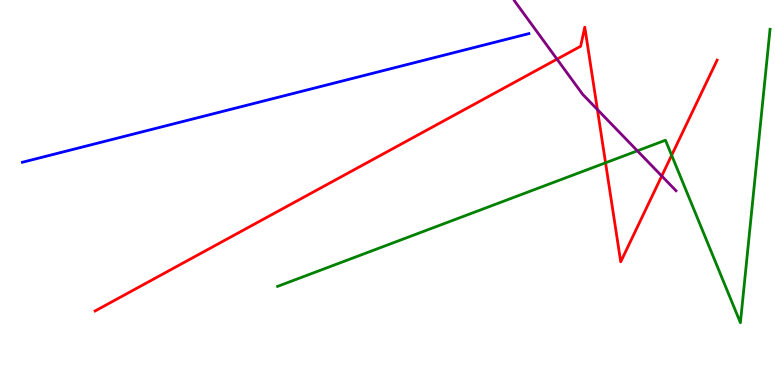[{'lines': ['blue', 'red'], 'intersections': []}, {'lines': ['green', 'red'], 'intersections': [{'x': 7.81, 'y': 5.77}, {'x': 8.67, 'y': 5.97}]}, {'lines': ['purple', 'red'], 'intersections': [{'x': 7.19, 'y': 8.46}, {'x': 7.71, 'y': 7.15}, {'x': 8.54, 'y': 5.43}]}, {'lines': ['blue', 'green'], 'intersections': []}, {'lines': ['blue', 'purple'], 'intersections': []}, {'lines': ['green', 'purple'], 'intersections': [{'x': 8.22, 'y': 6.08}]}]